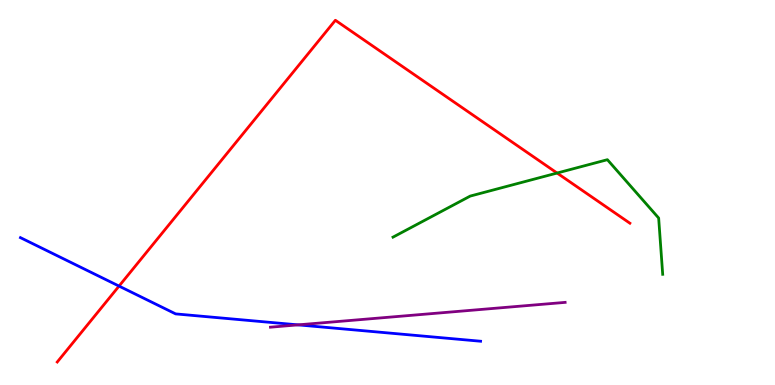[{'lines': ['blue', 'red'], 'intersections': [{'x': 1.54, 'y': 2.57}]}, {'lines': ['green', 'red'], 'intersections': [{'x': 7.19, 'y': 5.51}]}, {'lines': ['purple', 'red'], 'intersections': []}, {'lines': ['blue', 'green'], 'intersections': []}, {'lines': ['blue', 'purple'], 'intersections': [{'x': 3.85, 'y': 1.56}]}, {'lines': ['green', 'purple'], 'intersections': []}]